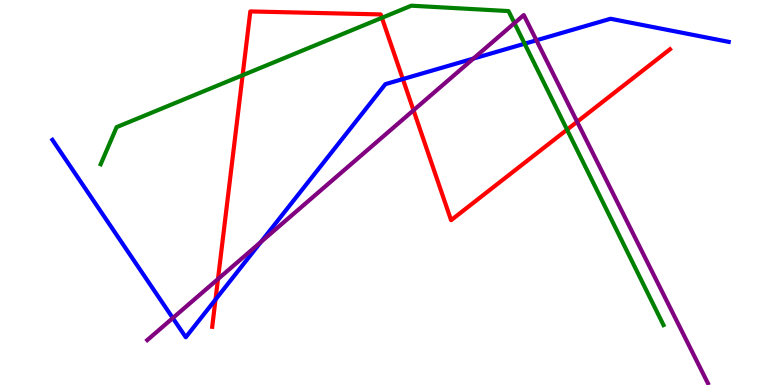[{'lines': ['blue', 'red'], 'intersections': [{'x': 2.78, 'y': 2.22}, {'x': 5.2, 'y': 7.95}]}, {'lines': ['green', 'red'], 'intersections': [{'x': 3.13, 'y': 8.05}, {'x': 4.93, 'y': 9.54}, {'x': 7.32, 'y': 6.63}]}, {'lines': ['purple', 'red'], 'intersections': [{'x': 2.81, 'y': 2.75}, {'x': 5.34, 'y': 7.14}, {'x': 7.45, 'y': 6.84}]}, {'lines': ['blue', 'green'], 'intersections': [{'x': 6.77, 'y': 8.86}]}, {'lines': ['blue', 'purple'], 'intersections': [{'x': 2.23, 'y': 1.74}, {'x': 3.37, 'y': 3.71}, {'x': 6.11, 'y': 8.48}, {'x': 6.92, 'y': 8.95}]}, {'lines': ['green', 'purple'], 'intersections': [{'x': 6.64, 'y': 9.4}]}]